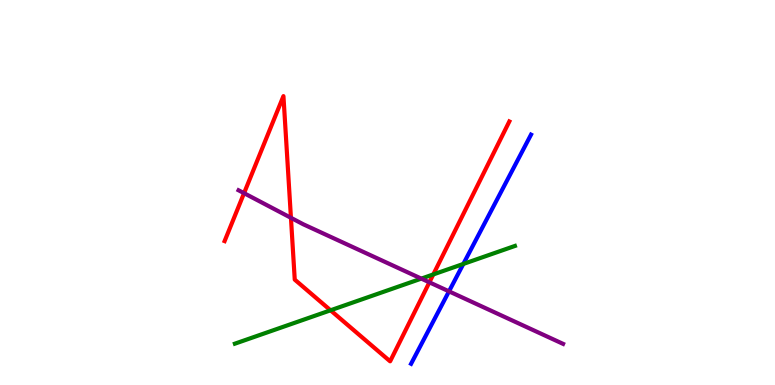[{'lines': ['blue', 'red'], 'intersections': []}, {'lines': ['green', 'red'], 'intersections': [{'x': 4.27, 'y': 1.94}, {'x': 5.59, 'y': 2.87}]}, {'lines': ['purple', 'red'], 'intersections': [{'x': 3.15, 'y': 4.98}, {'x': 3.75, 'y': 4.34}, {'x': 5.54, 'y': 2.67}]}, {'lines': ['blue', 'green'], 'intersections': [{'x': 5.98, 'y': 3.14}]}, {'lines': ['blue', 'purple'], 'intersections': [{'x': 5.79, 'y': 2.43}]}, {'lines': ['green', 'purple'], 'intersections': [{'x': 5.44, 'y': 2.76}]}]